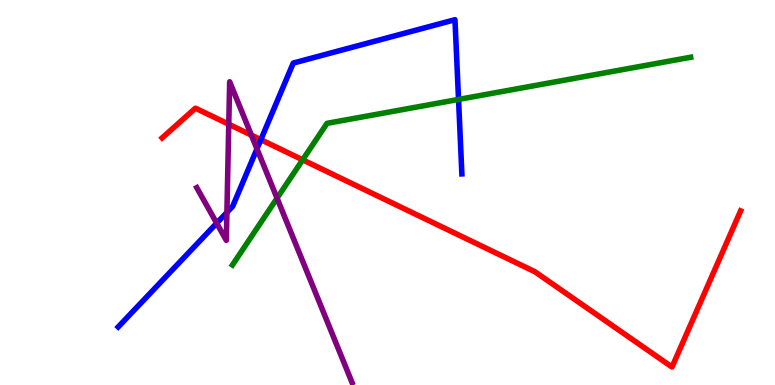[{'lines': ['blue', 'red'], 'intersections': [{'x': 3.37, 'y': 6.37}]}, {'lines': ['green', 'red'], 'intersections': [{'x': 3.91, 'y': 5.85}]}, {'lines': ['purple', 'red'], 'intersections': [{'x': 2.95, 'y': 6.77}, {'x': 3.24, 'y': 6.49}]}, {'lines': ['blue', 'green'], 'intersections': [{'x': 5.92, 'y': 7.42}]}, {'lines': ['blue', 'purple'], 'intersections': [{'x': 2.8, 'y': 4.2}, {'x': 2.93, 'y': 4.48}, {'x': 3.32, 'y': 6.13}]}, {'lines': ['green', 'purple'], 'intersections': [{'x': 3.57, 'y': 4.85}]}]